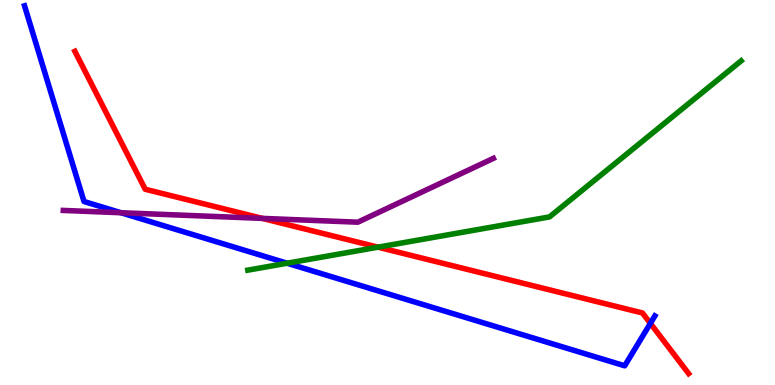[{'lines': ['blue', 'red'], 'intersections': [{'x': 8.39, 'y': 1.6}]}, {'lines': ['green', 'red'], 'intersections': [{'x': 4.88, 'y': 3.58}]}, {'lines': ['purple', 'red'], 'intersections': [{'x': 3.38, 'y': 4.33}]}, {'lines': ['blue', 'green'], 'intersections': [{'x': 3.7, 'y': 3.16}]}, {'lines': ['blue', 'purple'], 'intersections': [{'x': 1.56, 'y': 4.47}]}, {'lines': ['green', 'purple'], 'intersections': []}]